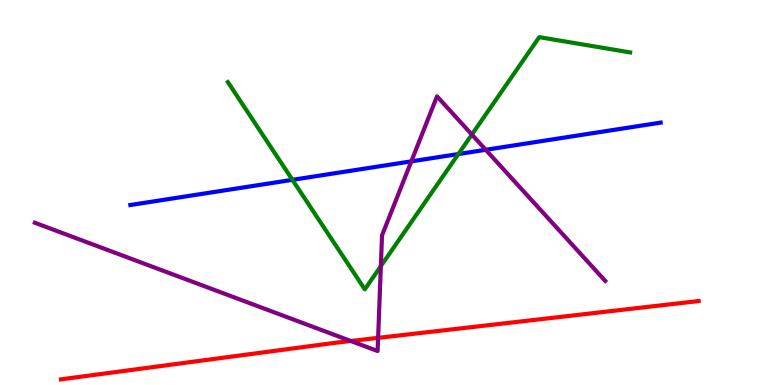[{'lines': ['blue', 'red'], 'intersections': []}, {'lines': ['green', 'red'], 'intersections': []}, {'lines': ['purple', 'red'], 'intersections': [{'x': 4.53, 'y': 1.14}, {'x': 4.88, 'y': 1.22}]}, {'lines': ['blue', 'green'], 'intersections': [{'x': 3.77, 'y': 5.33}, {'x': 5.91, 'y': 6.0}]}, {'lines': ['blue', 'purple'], 'intersections': [{'x': 5.31, 'y': 5.81}, {'x': 6.27, 'y': 6.11}]}, {'lines': ['green', 'purple'], 'intersections': [{'x': 4.91, 'y': 3.09}, {'x': 6.09, 'y': 6.5}]}]